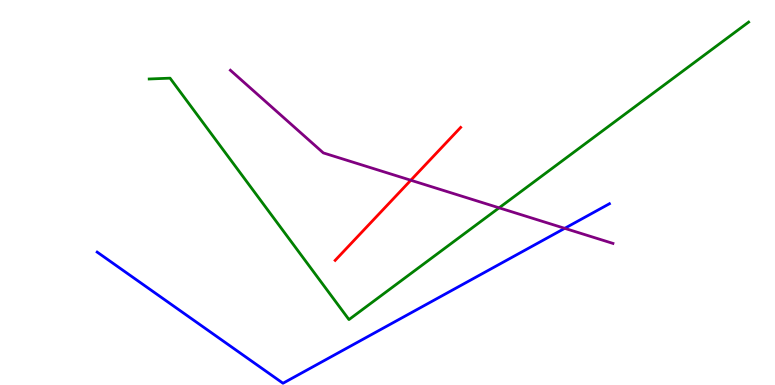[{'lines': ['blue', 'red'], 'intersections': []}, {'lines': ['green', 'red'], 'intersections': []}, {'lines': ['purple', 'red'], 'intersections': [{'x': 5.3, 'y': 5.32}]}, {'lines': ['blue', 'green'], 'intersections': []}, {'lines': ['blue', 'purple'], 'intersections': [{'x': 7.29, 'y': 4.07}]}, {'lines': ['green', 'purple'], 'intersections': [{'x': 6.44, 'y': 4.6}]}]